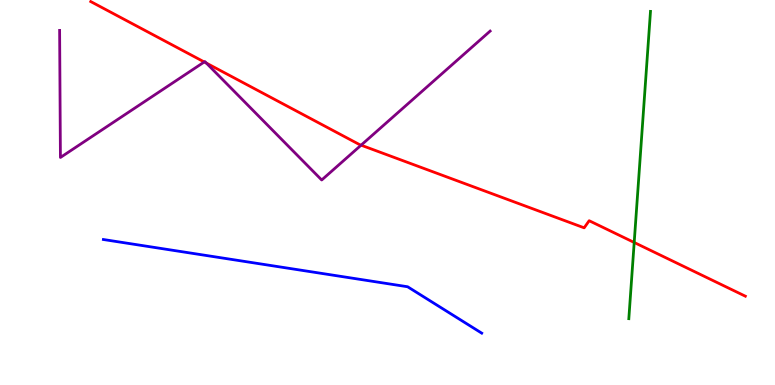[{'lines': ['blue', 'red'], 'intersections': []}, {'lines': ['green', 'red'], 'intersections': [{'x': 8.18, 'y': 3.7}]}, {'lines': ['purple', 'red'], 'intersections': [{'x': 2.64, 'y': 8.39}, {'x': 2.66, 'y': 8.36}, {'x': 4.66, 'y': 6.23}]}, {'lines': ['blue', 'green'], 'intersections': []}, {'lines': ['blue', 'purple'], 'intersections': []}, {'lines': ['green', 'purple'], 'intersections': []}]